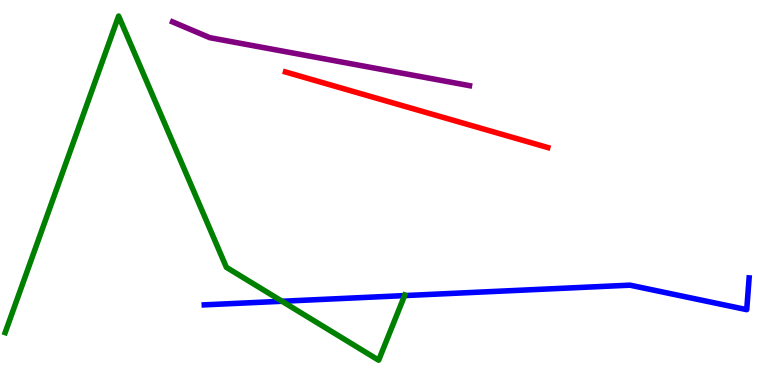[{'lines': ['blue', 'red'], 'intersections': []}, {'lines': ['green', 'red'], 'intersections': []}, {'lines': ['purple', 'red'], 'intersections': []}, {'lines': ['blue', 'green'], 'intersections': [{'x': 3.64, 'y': 2.17}, {'x': 5.22, 'y': 2.32}]}, {'lines': ['blue', 'purple'], 'intersections': []}, {'lines': ['green', 'purple'], 'intersections': []}]